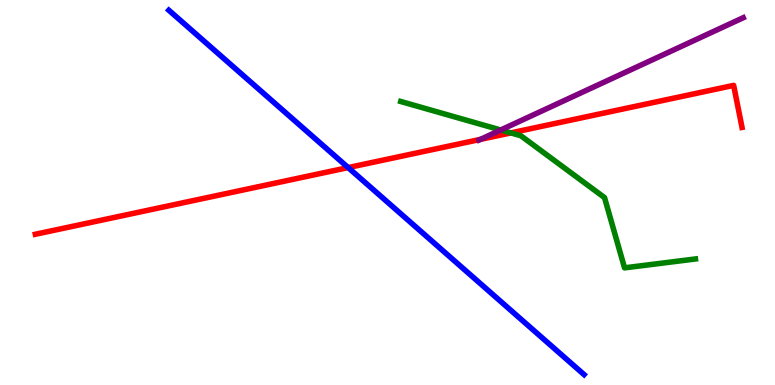[{'lines': ['blue', 'red'], 'intersections': [{'x': 4.49, 'y': 5.65}]}, {'lines': ['green', 'red'], 'intersections': [{'x': 6.59, 'y': 6.55}]}, {'lines': ['purple', 'red'], 'intersections': [{'x': 6.2, 'y': 6.38}]}, {'lines': ['blue', 'green'], 'intersections': []}, {'lines': ['blue', 'purple'], 'intersections': []}, {'lines': ['green', 'purple'], 'intersections': [{'x': 6.46, 'y': 6.62}]}]